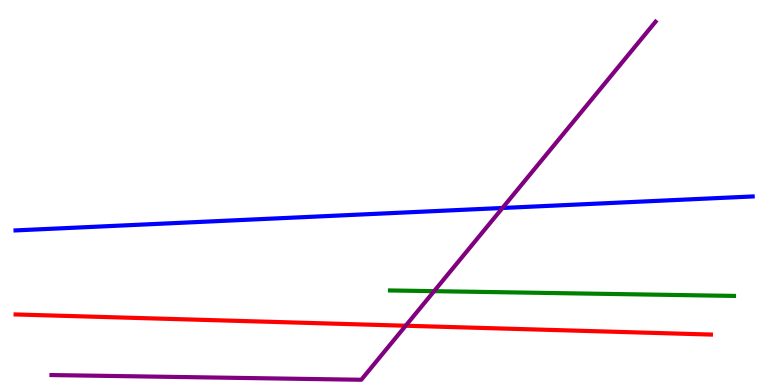[{'lines': ['blue', 'red'], 'intersections': []}, {'lines': ['green', 'red'], 'intersections': []}, {'lines': ['purple', 'red'], 'intersections': [{'x': 5.23, 'y': 1.54}]}, {'lines': ['blue', 'green'], 'intersections': []}, {'lines': ['blue', 'purple'], 'intersections': [{'x': 6.48, 'y': 4.6}]}, {'lines': ['green', 'purple'], 'intersections': [{'x': 5.6, 'y': 2.44}]}]